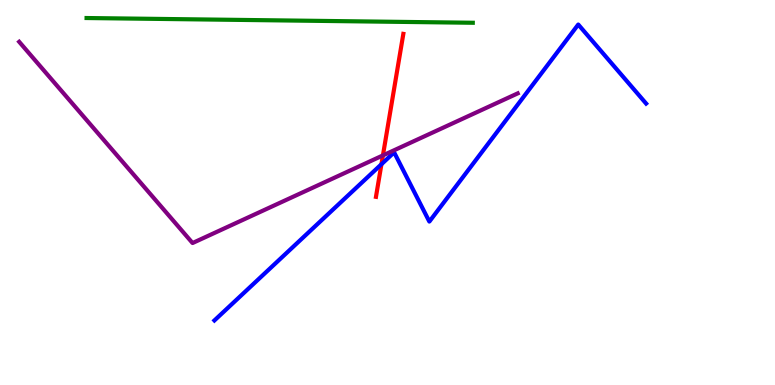[{'lines': ['blue', 'red'], 'intersections': [{'x': 4.92, 'y': 5.73}]}, {'lines': ['green', 'red'], 'intersections': []}, {'lines': ['purple', 'red'], 'intersections': [{'x': 4.94, 'y': 5.96}]}, {'lines': ['blue', 'green'], 'intersections': []}, {'lines': ['blue', 'purple'], 'intersections': []}, {'lines': ['green', 'purple'], 'intersections': []}]